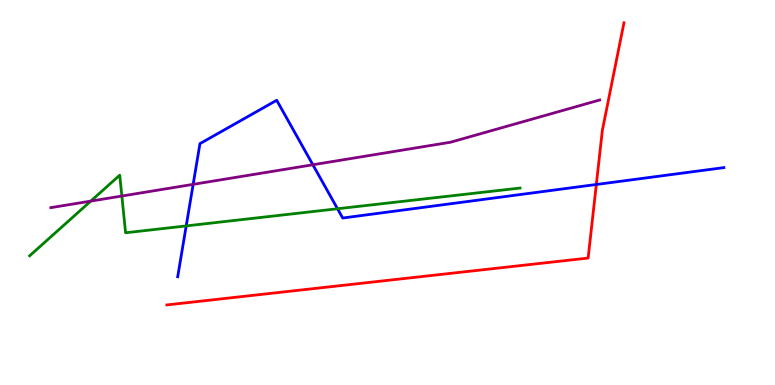[{'lines': ['blue', 'red'], 'intersections': [{'x': 7.69, 'y': 5.21}]}, {'lines': ['green', 'red'], 'intersections': []}, {'lines': ['purple', 'red'], 'intersections': []}, {'lines': ['blue', 'green'], 'intersections': [{'x': 2.4, 'y': 4.13}, {'x': 4.36, 'y': 4.58}]}, {'lines': ['blue', 'purple'], 'intersections': [{'x': 2.49, 'y': 5.21}, {'x': 4.04, 'y': 5.72}]}, {'lines': ['green', 'purple'], 'intersections': [{'x': 1.17, 'y': 4.78}, {'x': 1.57, 'y': 4.91}]}]